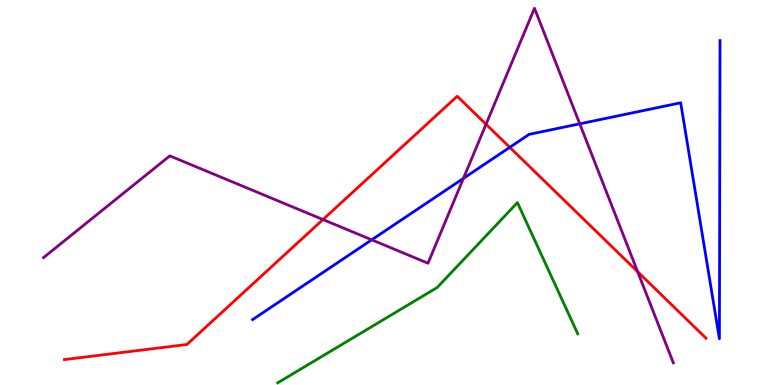[{'lines': ['blue', 'red'], 'intersections': [{'x': 6.58, 'y': 6.17}]}, {'lines': ['green', 'red'], 'intersections': []}, {'lines': ['purple', 'red'], 'intersections': [{'x': 4.17, 'y': 4.3}, {'x': 6.27, 'y': 6.77}, {'x': 8.23, 'y': 2.94}]}, {'lines': ['blue', 'green'], 'intersections': []}, {'lines': ['blue', 'purple'], 'intersections': [{'x': 4.8, 'y': 3.77}, {'x': 5.98, 'y': 5.37}, {'x': 7.48, 'y': 6.78}]}, {'lines': ['green', 'purple'], 'intersections': []}]